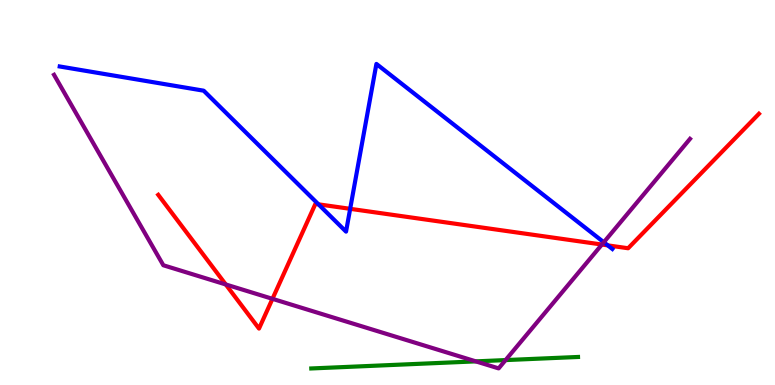[{'lines': ['blue', 'red'], 'intersections': [{'x': 4.11, 'y': 4.69}, {'x': 4.52, 'y': 4.58}, {'x': 7.84, 'y': 3.63}]}, {'lines': ['green', 'red'], 'intersections': []}, {'lines': ['purple', 'red'], 'intersections': [{'x': 2.91, 'y': 2.61}, {'x': 3.52, 'y': 2.24}, {'x': 7.77, 'y': 3.65}]}, {'lines': ['blue', 'green'], 'intersections': []}, {'lines': ['blue', 'purple'], 'intersections': [{'x': 7.79, 'y': 3.71}]}, {'lines': ['green', 'purple'], 'intersections': [{'x': 6.14, 'y': 0.614}, {'x': 6.52, 'y': 0.647}]}]